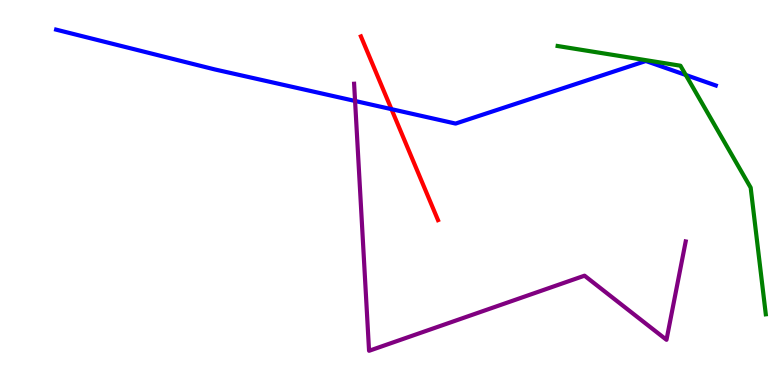[{'lines': ['blue', 'red'], 'intersections': [{'x': 5.05, 'y': 7.16}]}, {'lines': ['green', 'red'], 'intersections': []}, {'lines': ['purple', 'red'], 'intersections': []}, {'lines': ['blue', 'green'], 'intersections': [{'x': 8.85, 'y': 8.05}]}, {'lines': ['blue', 'purple'], 'intersections': [{'x': 4.58, 'y': 7.38}]}, {'lines': ['green', 'purple'], 'intersections': []}]